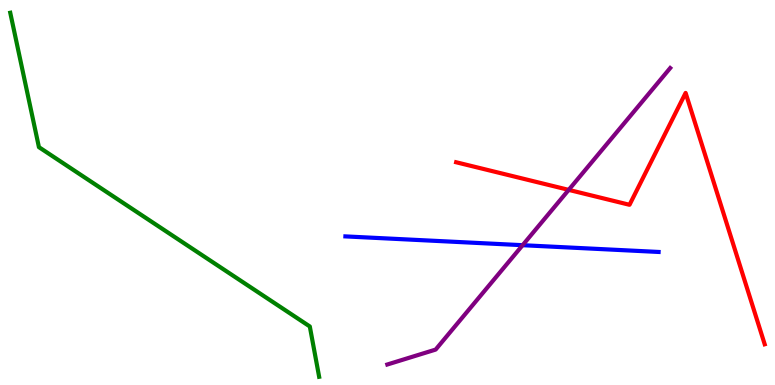[{'lines': ['blue', 'red'], 'intersections': []}, {'lines': ['green', 'red'], 'intersections': []}, {'lines': ['purple', 'red'], 'intersections': [{'x': 7.34, 'y': 5.07}]}, {'lines': ['blue', 'green'], 'intersections': []}, {'lines': ['blue', 'purple'], 'intersections': [{'x': 6.74, 'y': 3.63}]}, {'lines': ['green', 'purple'], 'intersections': []}]